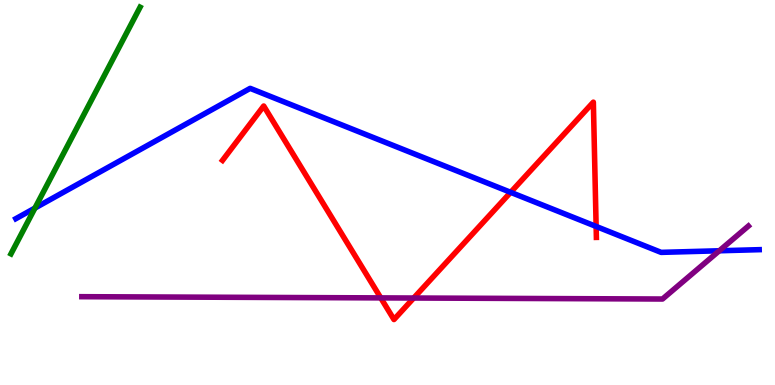[{'lines': ['blue', 'red'], 'intersections': [{'x': 6.59, 'y': 5.0}, {'x': 7.69, 'y': 4.12}]}, {'lines': ['green', 'red'], 'intersections': []}, {'lines': ['purple', 'red'], 'intersections': [{'x': 4.91, 'y': 2.26}, {'x': 5.34, 'y': 2.26}]}, {'lines': ['blue', 'green'], 'intersections': [{'x': 0.451, 'y': 4.6}]}, {'lines': ['blue', 'purple'], 'intersections': [{'x': 9.28, 'y': 3.49}]}, {'lines': ['green', 'purple'], 'intersections': []}]